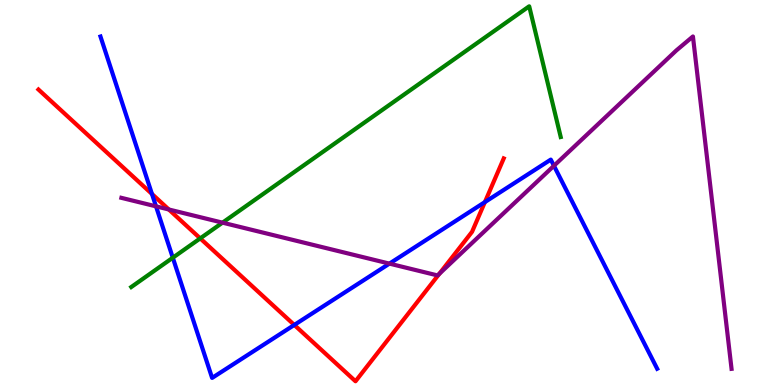[{'lines': ['blue', 'red'], 'intersections': [{'x': 1.96, 'y': 4.96}, {'x': 3.8, 'y': 1.56}, {'x': 6.26, 'y': 4.75}]}, {'lines': ['green', 'red'], 'intersections': [{'x': 2.58, 'y': 3.81}]}, {'lines': ['purple', 'red'], 'intersections': [{'x': 2.18, 'y': 4.56}, {'x': 5.67, 'y': 2.89}]}, {'lines': ['blue', 'green'], 'intersections': [{'x': 2.23, 'y': 3.31}]}, {'lines': ['blue', 'purple'], 'intersections': [{'x': 2.01, 'y': 4.64}, {'x': 5.02, 'y': 3.15}, {'x': 7.15, 'y': 5.69}]}, {'lines': ['green', 'purple'], 'intersections': [{'x': 2.87, 'y': 4.22}]}]